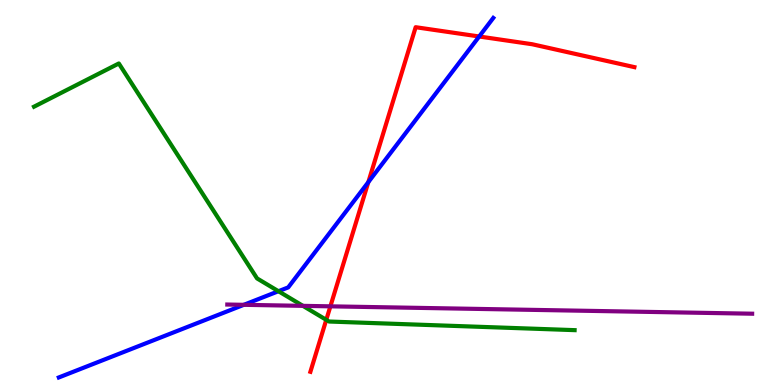[{'lines': ['blue', 'red'], 'intersections': [{'x': 4.75, 'y': 5.27}, {'x': 6.18, 'y': 9.05}]}, {'lines': ['green', 'red'], 'intersections': [{'x': 4.21, 'y': 1.69}]}, {'lines': ['purple', 'red'], 'intersections': [{'x': 4.26, 'y': 2.04}]}, {'lines': ['blue', 'green'], 'intersections': [{'x': 3.59, 'y': 2.44}]}, {'lines': ['blue', 'purple'], 'intersections': [{'x': 3.15, 'y': 2.08}]}, {'lines': ['green', 'purple'], 'intersections': [{'x': 3.91, 'y': 2.06}]}]